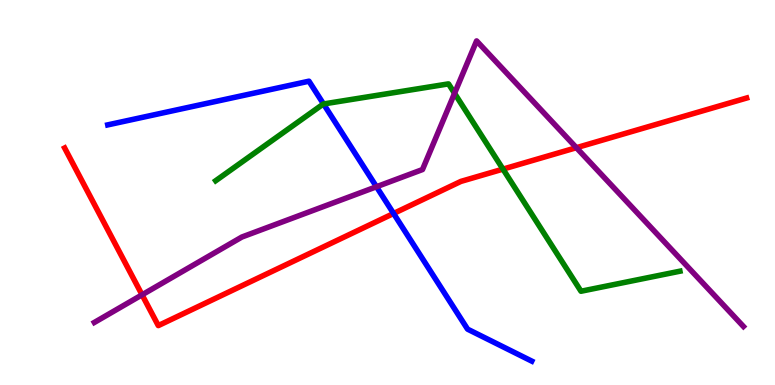[{'lines': ['blue', 'red'], 'intersections': [{'x': 5.08, 'y': 4.45}]}, {'lines': ['green', 'red'], 'intersections': [{'x': 6.49, 'y': 5.61}]}, {'lines': ['purple', 'red'], 'intersections': [{'x': 1.83, 'y': 2.34}, {'x': 7.44, 'y': 6.16}]}, {'lines': ['blue', 'green'], 'intersections': [{'x': 4.17, 'y': 7.3}]}, {'lines': ['blue', 'purple'], 'intersections': [{'x': 4.86, 'y': 5.15}]}, {'lines': ['green', 'purple'], 'intersections': [{'x': 5.87, 'y': 7.58}]}]